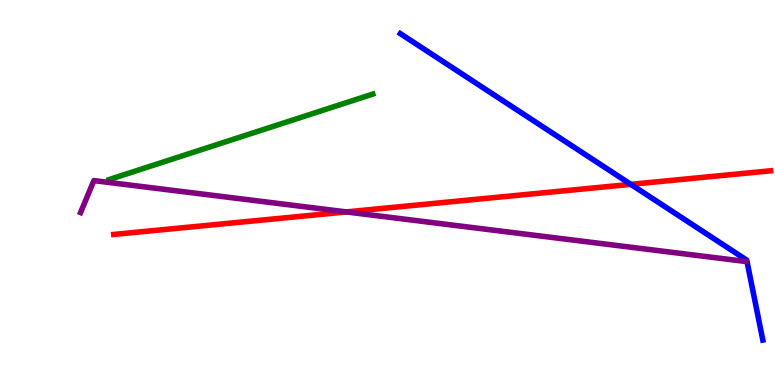[{'lines': ['blue', 'red'], 'intersections': [{'x': 8.14, 'y': 5.21}]}, {'lines': ['green', 'red'], 'intersections': []}, {'lines': ['purple', 'red'], 'intersections': [{'x': 4.47, 'y': 4.5}]}, {'lines': ['blue', 'green'], 'intersections': []}, {'lines': ['blue', 'purple'], 'intersections': []}, {'lines': ['green', 'purple'], 'intersections': []}]